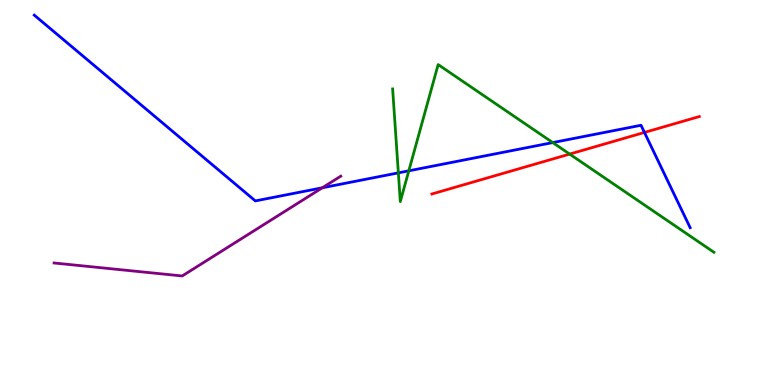[{'lines': ['blue', 'red'], 'intersections': [{'x': 8.32, 'y': 6.56}]}, {'lines': ['green', 'red'], 'intersections': [{'x': 7.35, 'y': 6.0}]}, {'lines': ['purple', 'red'], 'intersections': []}, {'lines': ['blue', 'green'], 'intersections': [{'x': 5.14, 'y': 5.51}, {'x': 5.27, 'y': 5.56}, {'x': 7.13, 'y': 6.3}]}, {'lines': ['blue', 'purple'], 'intersections': [{'x': 4.16, 'y': 5.12}]}, {'lines': ['green', 'purple'], 'intersections': []}]